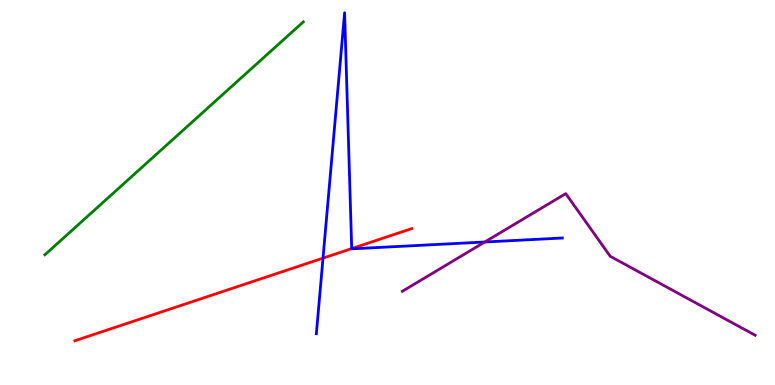[{'lines': ['blue', 'red'], 'intersections': [{'x': 4.17, 'y': 3.29}, {'x': 4.54, 'y': 3.54}]}, {'lines': ['green', 'red'], 'intersections': []}, {'lines': ['purple', 'red'], 'intersections': []}, {'lines': ['blue', 'green'], 'intersections': []}, {'lines': ['blue', 'purple'], 'intersections': [{'x': 6.26, 'y': 3.71}]}, {'lines': ['green', 'purple'], 'intersections': []}]